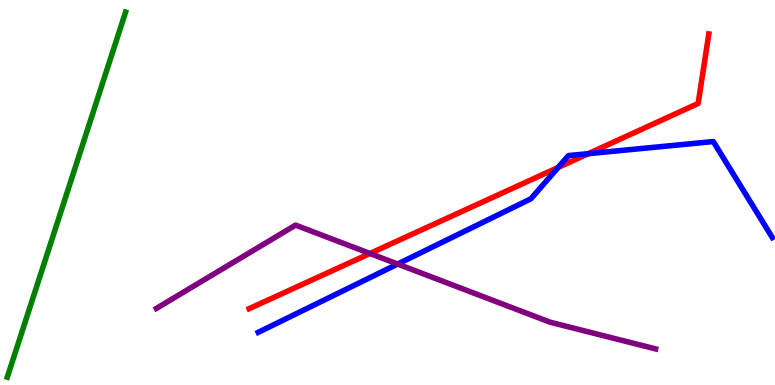[{'lines': ['blue', 'red'], 'intersections': [{'x': 7.2, 'y': 5.65}, {'x': 7.59, 'y': 6.01}]}, {'lines': ['green', 'red'], 'intersections': []}, {'lines': ['purple', 'red'], 'intersections': [{'x': 4.77, 'y': 3.42}]}, {'lines': ['blue', 'green'], 'intersections': []}, {'lines': ['blue', 'purple'], 'intersections': [{'x': 5.13, 'y': 3.14}]}, {'lines': ['green', 'purple'], 'intersections': []}]